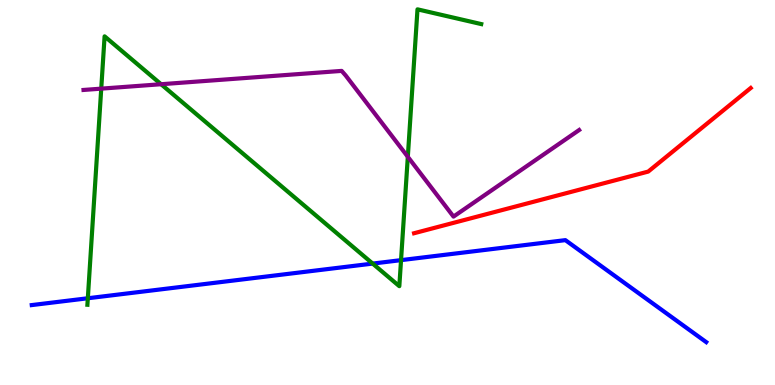[{'lines': ['blue', 'red'], 'intersections': []}, {'lines': ['green', 'red'], 'intersections': []}, {'lines': ['purple', 'red'], 'intersections': []}, {'lines': ['blue', 'green'], 'intersections': [{'x': 1.13, 'y': 2.25}, {'x': 4.81, 'y': 3.15}, {'x': 5.17, 'y': 3.24}]}, {'lines': ['blue', 'purple'], 'intersections': []}, {'lines': ['green', 'purple'], 'intersections': [{'x': 1.31, 'y': 7.7}, {'x': 2.08, 'y': 7.81}, {'x': 5.26, 'y': 5.93}]}]